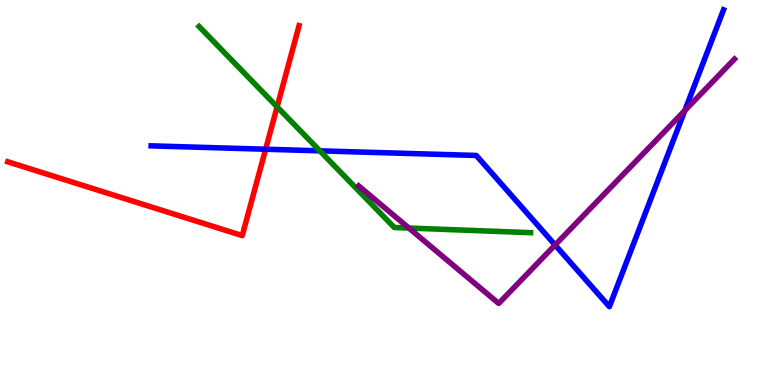[{'lines': ['blue', 'red'], 'intersections': [{'x': 3.43, 'y': 6.12}]}, {'lines': ['green', 'red'], 'intersections': [{'x': 3.58, 'y': 7.22}]}, {'lines': ['purple', 'red'], 'intersections': []}, {'lines': ['blue', 'green'], 'intersections': [{'x': 4.13, 'y': 6.08}]}, {'lines': ['blue', 'purple'], 'intersections': [{'x': 7.16, 'y': 3.64}, {'x': 8.84, 'y': 7.13}]}, {'lines': ['green', 'purple'], 'intersections': [{'x': 5.28, 'y': 4.08}]}]